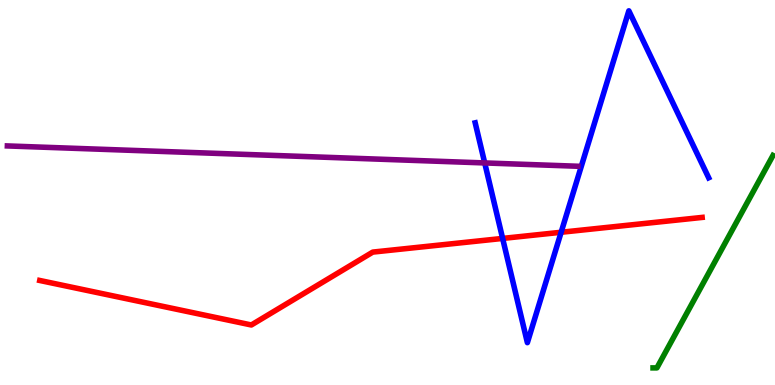[{'lines': ['blue', 'red'], 'intersections': [{'x': 6.49, 'y': 3.81}, {'x': 7.24, 'y': 3.97}]}, {'lines': ['green', 'red'], 'intersections': []}, {'lines': ['purple', 'red'], 'intersections': []}, {'lines': ['blue', 'green'], 'intersections': []}, {'lines': ['blue', 'purple'], 'intersections': [{'x': 6.25, 'y': 5.77}]}, {'lines': ['green', 'purple'], 'intersections': []}]